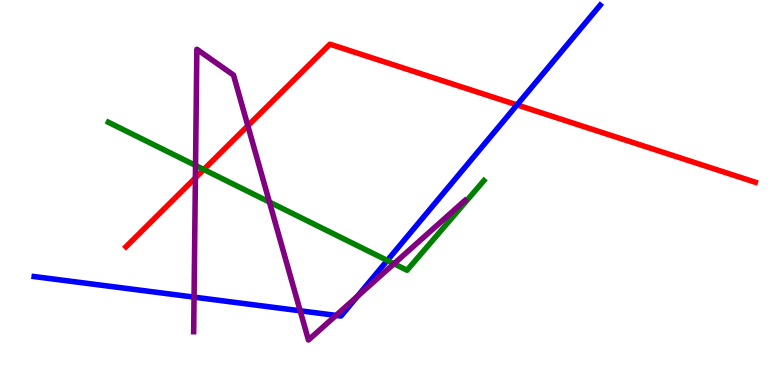[{'lines': ['blue', 'red'], 'intersections': [{'x': 6.67, 'y': 7.28}]}, {'lines': ['green', 'red'], 'intersections': [{'x': 2.63, 'y': 5.6}]}, {'lines': ['purple', 'red'], 'intersections': [{'x': 2.52, 'y': 5.38}, {'x': 3.2, 'y': 6.73}]}, {'lines': ['blue', 'green'], 'intersections': [{'x': 5.0, 'y': 3.23}]}, {'lines': ['blue', 'purple'], 'intersections': [{'x': 2.5, 'y': 2.28}, {'x': 3.87, 'y': 1.93}, {'x': 4.34, 'y': 1.81}, {'x': 4.61, 'y': 2.3}]}, {'lines': ['green', 'purple'], 'intersections': [{'x': 2.52, 'y': 5.7}, {'x': 3.48, 'y': 4.75}, {'x': 5.08, 'y': 3.15}]}]